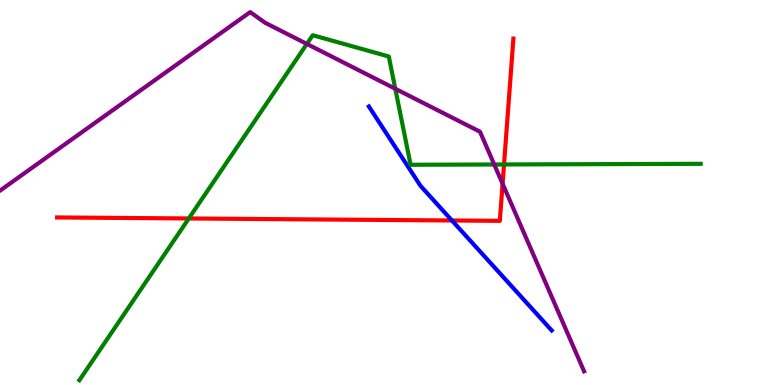[{'lines': ['blue', 'red'], 'intersections': [{'x': 5.83, 'y': 4.27}]}, {'lines': ['green', 'red'], 'intersections': [{'x': 2.44, 'y': 4.33}, {'x': 6.5, 'y': 5.73}]}, {'lines': ['purple', 'red'], 'intersections': [{'x': 6.49, 'y': 5.23}]}, {'lines': ['blue', 'green'], 'intersections': []}, {'lines': ['blue', 'purple'], 'intersections': []}, {'lines': ['green', 'purple'], 'intersections': [{'x': 3.96, 'y': 8.86}, {'x': 5.1, 'y': 7.69}, {'x': 6.38, 'y': 5.73}]}]